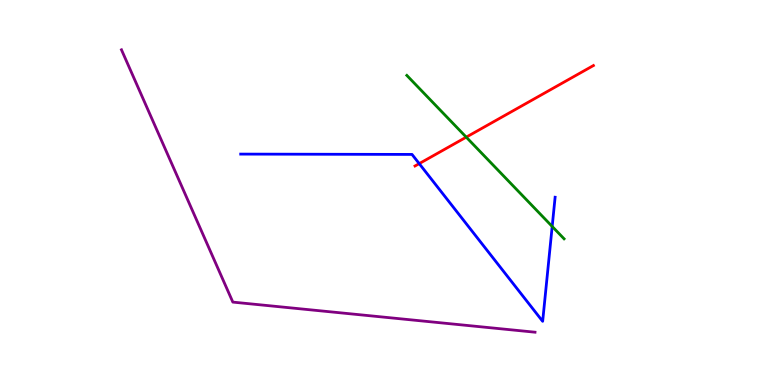[{'lines': ['blue', 'red'], 'intersections': [{'x': 5.41, 'y': 5.75}]}, {'lines': ['green', 'red'], 'intersections': [{'x': 6.02, 'y': 6.44}]}, {'lines': ['purple', 'red'], 'intersections': []}, {'lines': ['blue', 'green'], 'intersections': [{'x': 7.12, 'y': 4.12}]}, {'lines': ['blue', 'purple'], 'intersections': []}, {'lines': ['green', 'purple'], 'intersections': []}]